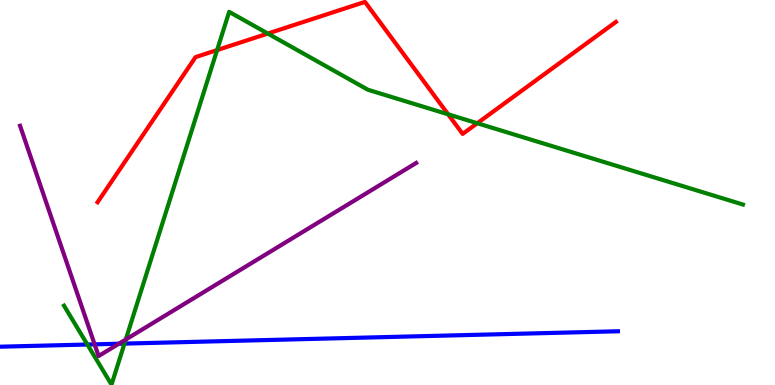[{'lines': ['blue', 'red'], 'intersections': []}, {'lines': ['green', 'red'], 'intersections': [{'x': 2.8, 'y': 8.7}, {'x': 3.46, 'y': 9.13}, {'x': 5.78, 'y': 7.03}, {'x': 6.16, 'y': 6.8}]}, {'lines': ['purple', 'red'], 'intersections': []}, {'lines': ['blue', 'green'], 'intersections': [{'x': 1.13, 'y': 1.05}, {'x': 1.61, 'y': 1.08}]}, {'lines': ['blue', 'purple'], 'intersections': [{'x': 1.22, 'y': 1.06}, {'x': 1.53, 'y': 1.07}]}, {'lines': ['green', 'purple'], 'intersections': [{'x': 1.62, 'y': 1.18}]}]